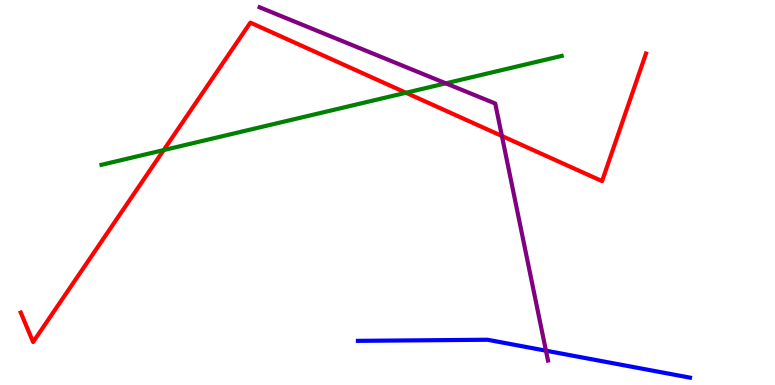[{'lines': ['blue', 'red'], 'intersections': []}, {'lines': ['green', 'red'], 'intersections': [{'x': 2.11, 'y': 6.1}, {'x': 5.24, 'y': 7.59}]}, {'lines': ['purple', 'red'], 'intersections': [{'x': 6.48, 'y': 6.47}]}, {'lines': ['blue', 'green'], 'intersections': []}, {'lines': ['blue', 'purple'], 'intersections': [{'x': 7.04, 'y': 0.891}]}, {'lines': ['green', 'purple'], 'intersections': [{'x': 5.75, 'y': 7.84}]}]